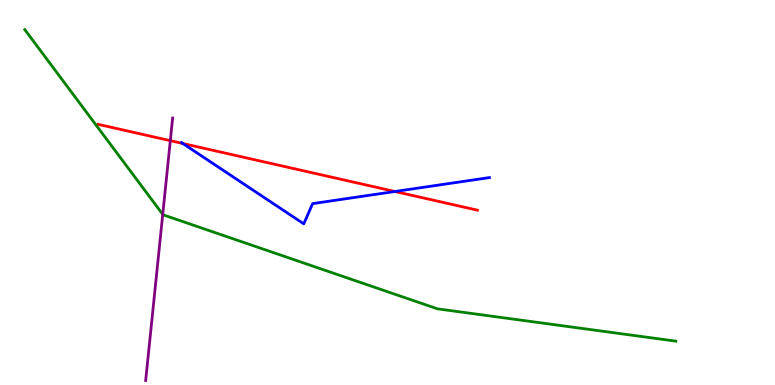[{'lines': ['blue', 'red'], 'intersections': [{'x': 2.36, 'y': 6.27}, {'x': 5.1, 'y': 5.03}]}, {'lines': ['green', 'red'], 'intersections': []}, {'lines': ['purple', 'red'], 'intersections': [{'x': 2.2, 'y': 6.35}]}, {'lines': ['blue', 'green'], 'intersections': []}, {'lines': ['blue', 'purple'], 'intersections': []}, {'lines': ['green', 'purple'], 'intersections': [{'x': 2.1, 'y': 4.43}]}]